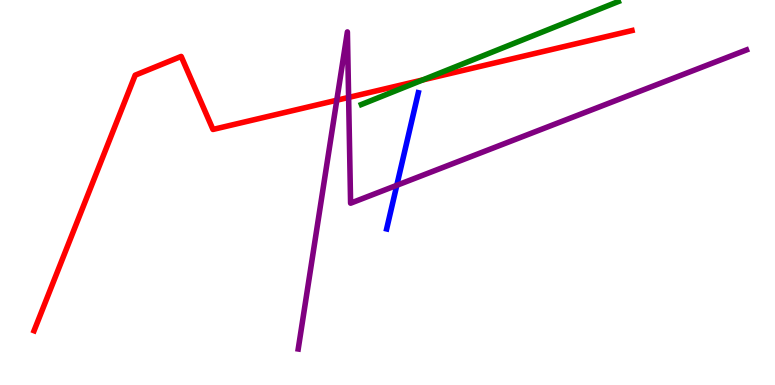[{'lines': ['blue', 'red'], 'intersections': []}, {'lines': ['green', 'red'], 'intersections': [{'x': 5.45, 'y': 7.92}]}, {'lines': ['purple', 'red'], 'intersections': [{'x': 4.35, 'y': 7.4}, {'x': 4.5, 'y': 7.47}]}, {'lines': ['blue', 'green'], 'intersections': []}, {'lines': ['blue', 'purple'], 'intersections': [{'x': 5.12, 'y': 5.19}]}, {'lines': ['green', 'purple'], 'intersections': []}]